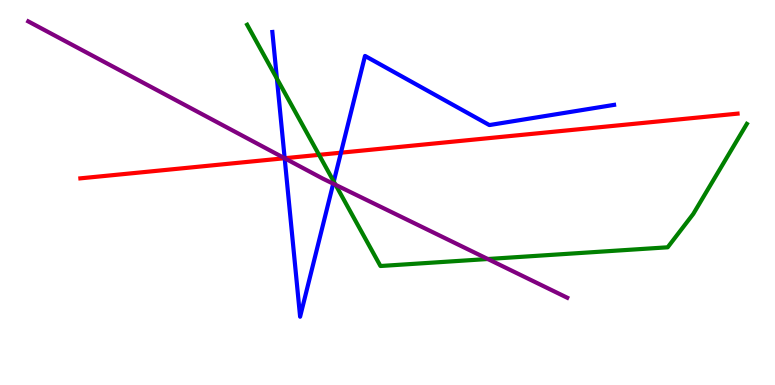[{'lines': ['blue', 'red'], 'intersections': [{'x': 3.67, 'y': 5.89}, {'x': 4.4, 'y': 6.03}]}, {'lines': ['green', 'red'], 'intersections': [{'x': 4.12, 'y': 5.98}]}, {'lines': ['purple', 'red'], 'intersections': [{'x': 3.67, 'y': 5.89}]}, {'lines': ['blue', 'green'], 'intersections': [{'x': 3.57, 'y': 7.96}, {'x': 4.31, 'y': 5.29}]}, {'lines': ['blue', 'purple'], 'intersections': [{'x': 3.67, 'y': 5.89}, {'x': 4.3, 'y': 5.23}]}, {'lines': ['green', 'purple'], 'intersections': [{'x': 4.33, 'y': 5.2}, {'x': 6.29, 'y': 3.27}]}]